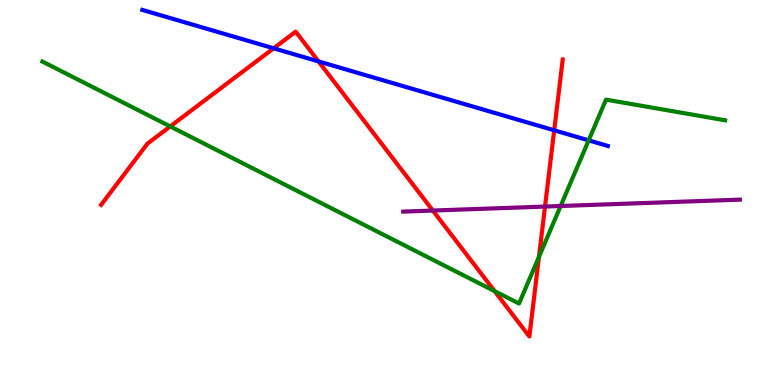[{'lines': ['blue', 'red'], 'intersections': [{'x': 3.53, 'y': 8.75}, {'x': 4.11, 'y': 8.41}, {'x': 7.15, 'y': 6.62}]}, {'lines': ['green', 'red'], 'intersections': [{'x': 2.2, 'y': 6.72}, {'x': 6.38, 'y': 2.44}, {'x': 6.95, 'y': 3.33}]}, {'lines': ['purple', 'red'], 'intersections': [{'x': 5.59, 'y': 4.53}, {'x': 7.03, 'y': 4.63}]}, {'lines': ['blue', 'green'], 'intersections': [{'x': 7.6, 'y': 6.35}]}, {'lines': ['blue', 'purple'], 'intersections': []}, {'lines': ['green', 'purple'], 'intersections': [{'x': 7.23, 'y': 4.65}]}]